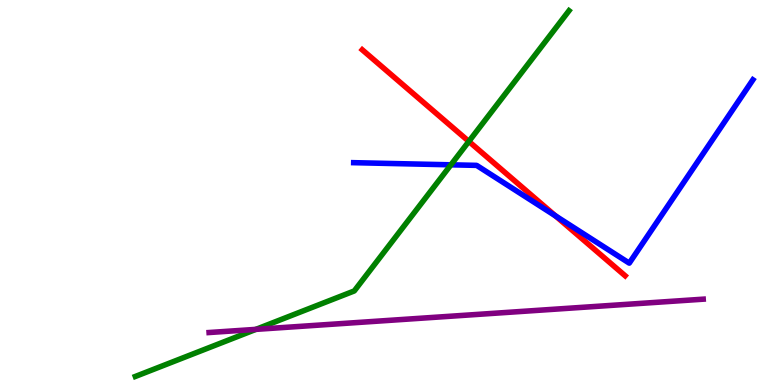[{'lines': ['blue', 'red'], 'intersections': [{'x': 7.17, 'y': 4.39}]}, {'lines': ['green', 'red'], 'intersections': [{'x': 6.05, 'y': 6.33}]}, {'lines': ['purple', 'red'], 'intersections': []}, {'lines': ['blue', 'green'], 'intersections': [{'x': 5.82, 'y': 5.72}]}, {'lines': ['blue', 'purple'], 'intersections': []}, {'lines': ['green', 'purple'], 'intersections': [{'x': 3.3, 'y': 1.45}]}]